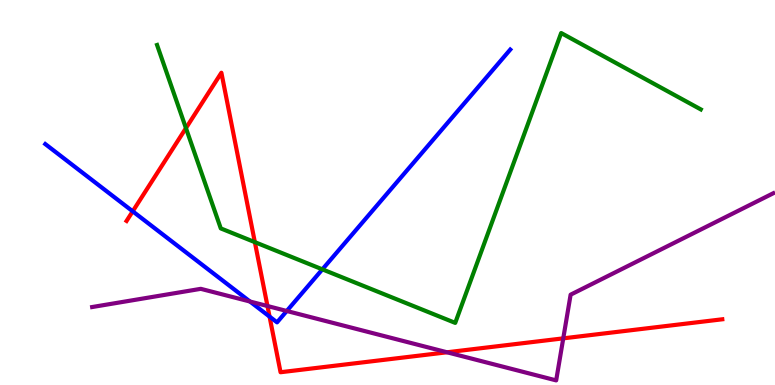[{'lines': ['blue', 'red'], 'intersections': [{'x': 1.71, 'y': 4.51}, {'x': 3.48, 'y': 1.78}]}, {'lines': ['green', 'red'], 'intersections': [{'x': 2.4, 'y': 6.67}, {'x': 3.29, 'y': 3.71}]}, {'lines': ['purple', 'red'], 'intersections': [{'x': 3.45, 'y': 2.05}, {'x': 5.77, 'y': 0.85}, {'x': 7.27, 'y': 1.21}]}, {'lines': ['blue', 'green'], 'intersections': [{'x': 4.16, 'y': 3.0}]}, {'lines': ['blue', 'purple'], 'intersections': [{'x': 3.22, 'y': 2.17}, {'x': 3.7, 'y': 1.92}]}, {'lines': ['green', 'purple'], 'intersections': []}]